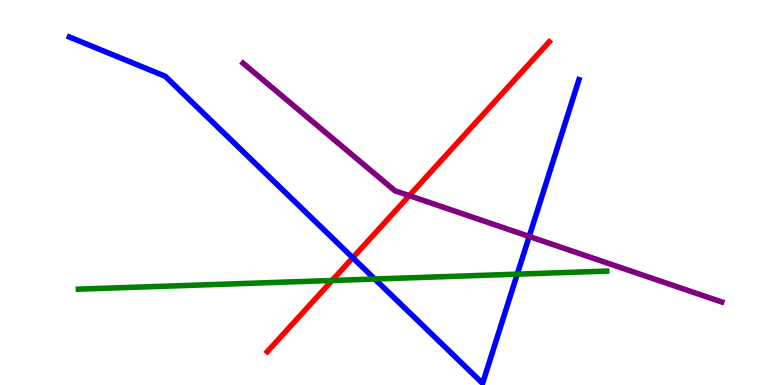[{'lines': ['blue', 'red'], 'intersections': [{'x': 4.55, 'y': 3.31}]}, {'lines': ['green', 'red'], 'intersections': [{'x': 4.29, 'y': 2.71}]}, {'lines': ['purple', 'red'], 'intersections': [{'x': 5.28, 'y': 4.92}]}, {'lines': ['blue', 'green'], 'intersections': [{'x': 4.84, 'y': 2.75}, {'x': 6.67, 'y': 2.88}]}, {'lines': ['blue', 'purple'], 'intersections': [{'x': 6.83, 'y': 3.86}]}, {'lines': ['green', 'purple'], 'intersections': []}]